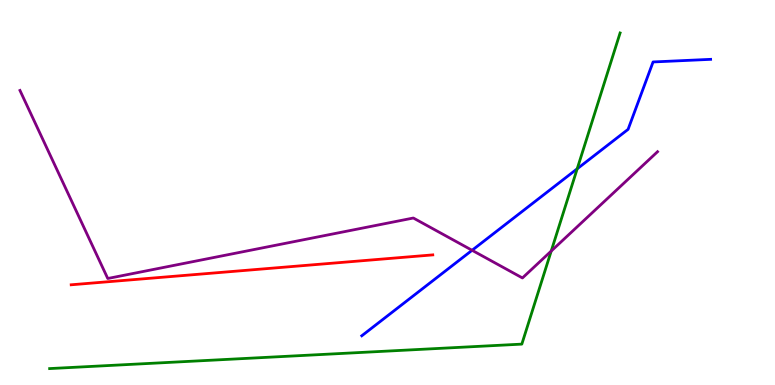[{'lines': ['blue', 'red'], 'intersections': []}, {'lines': ['green', 'red'], 'intersections': []}, {'lines': ['purple', 'red'], 'intersections': []}, {'lines': ['blue', 'green'], 'intersections': [{'x': 7.45, 'y': 5.62}]}, {'lines': ['blue', 'purple'], 'intersections': [{'x': 6.09, 'y': 3.5}]}, {'lines': ['green', 'purple'], 'intersections': [{'x': 7.11, 'y': 3.48}]}]